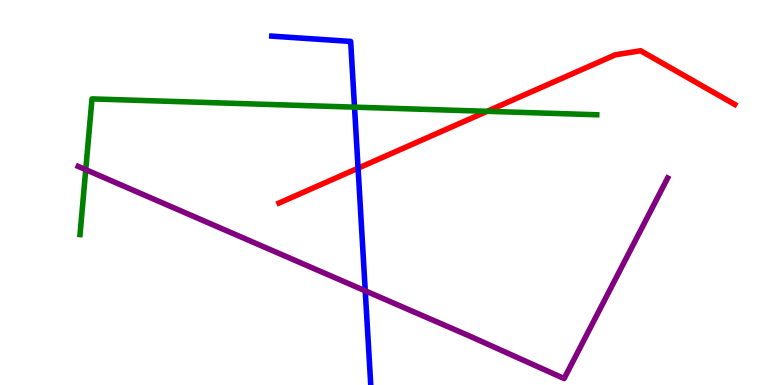[{'lines': ['blue', 'red'], 'intersections': [{'x': 4.62, 'y': 5.63}]}, {'lines': ['green', 'red'], 'intersections': [{'x': 6.29, 'y': 7.11}]}, {'lines': ['purple', 'red'], 'intersections': []}, {'lines': ['blue', 'green'], 'intersections': [{'x': 4.57, 'y': 7.22}]}, {'lines': ['blue', 'purple'], 'intersections': [{'x': 4.71, 'y': 2.45}]}, {'lines': ['green', 'purple'], 'intersections': [{'x': 1.11, 'y': 5.59}]}]